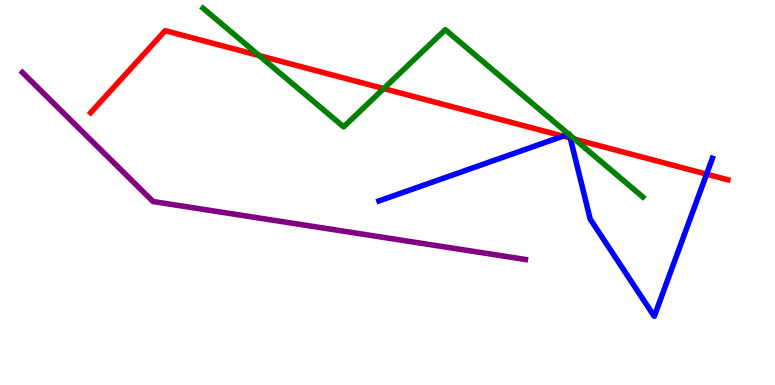[{'lines': ['blue', 'red'], 'intersections': [{'x': 7.27, 'y': 6.46}, {'x': 7.36, 'y': 6.42}, {'x': 9.12, 'y': 5.48}]}, {'lines': ['green', 'red'], 'intersections': [{'x': 3.34, 'y': 8.56}, {'x': 4.95, 'y': 7.7}, {'x': 7.41, 'y': 6.39}]}, {'lines': ['purple', 'red'], 'intersections': []}, {'lines': ['blue', 'green'], 'intersections': [{'x': 7.34, 'y': 6.52}, {'x': 7.35, 'y': 6.5}]}, {'lines': ['blue', 'purple'], 'intersections': []}, {'lines': ['green', 'purple'], 'intersections': []}]